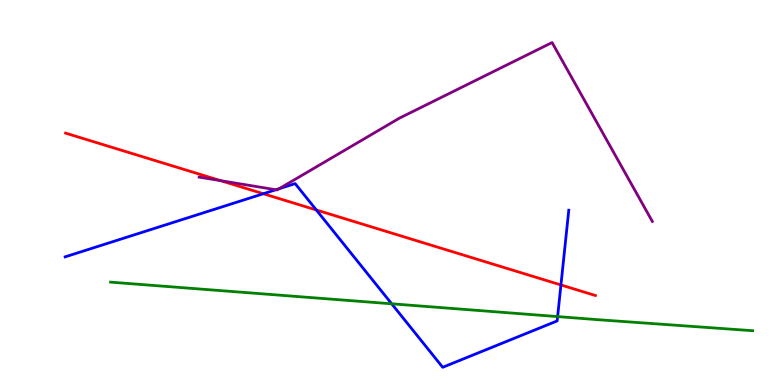[{'lines': ['blue', 'red'], 'intersections': [{'x': 3.4, 'y': 4.97}, {'x': 4.08, 'y': 4.55}, {'x': 7.24, 'y': 2.6}]}, {'lines': ['green', 'red'], 'intersections': []}, {'lines': ['purple', 'red'], 'intersections': [{'x': 2.85, 'y': 5.31}]}, {'lines': ['blue', 'green'], 'intersections': [{'x': 5.05, 'y': 2.11}, {'x': 7.2, 'y': 1.78}]}, {'lines': ['blue', 'purple'], 'intersections': [{'x': 3.56, 'y': 5.07}, {'x': 3.6, 'y': 5.1}]}, {'lines': ['green', 'purple'], 'intersections': []}]